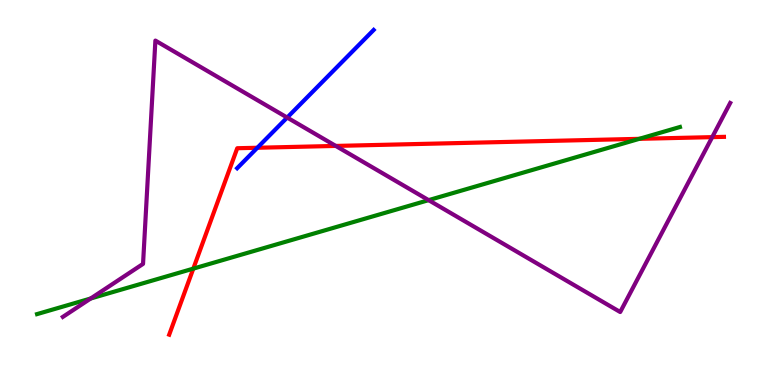[{'lines': ['blue', 'red'], 'intersections': [{'x': 3.32, 'y': 6.16}]}, {'lines': ['green', 'red'], 'intersections': [{'x': 2.49, 'y': 3.02}, {'x': 8.25, 'y': 6.39}]}, {'lines': ['purple', 'red'], 'intersections': [{'x': 4.33, 'y': 6.21}, {'x': 9.19, 'y': 6.44}]}, {'lines': ['blue', 'green'], 'intersections': []}, {'lines': ['blue', 'purple'], 'intersections': [{'x': 3.71, 'y': 6.95}]}, {'lines': ['green', 'purple'], 'intersections': [{'x': 1.17, 'y': 2.25}, {'x': 5.53, 'y': 4.8}]}]